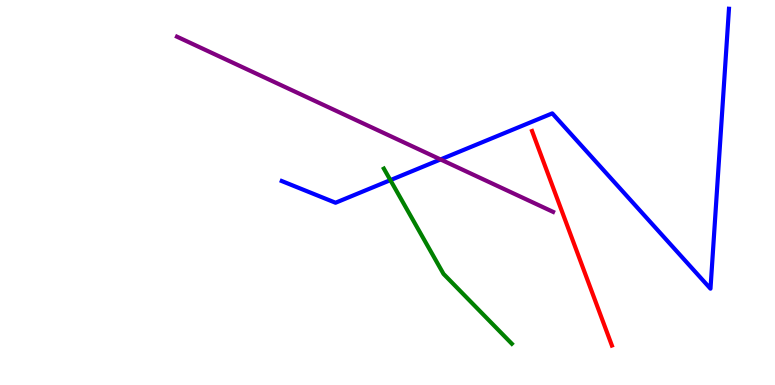[{'lines': ['blue', 'red'], 'intersections': []}, {'lines': ['green', 'red'], 'intersections': []}, {'lines': ['purple', 'red'], 'intersections': []}, {'lines': ['blue', 'green'], 'intersections': [{'x': 5.04, 'y': 5.32}]}, {'lines': ['blue', 'purple'], 'intersections': [{'x': 5.68, 'y': 5.86}]}, {'lines': ['green', 'purple'], 'intersections': []}]